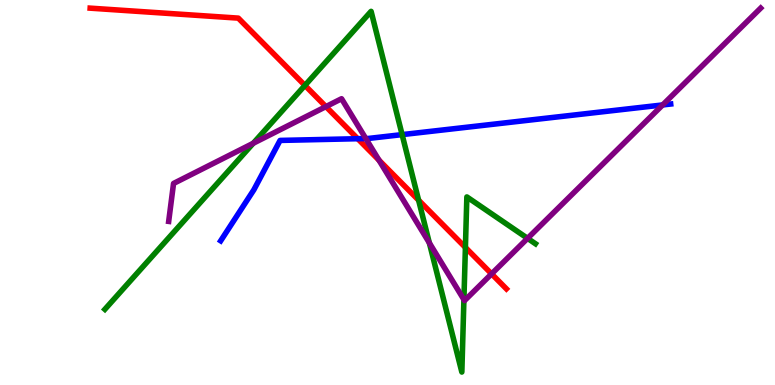[{'lines': ['blue', 'red'], 'intersections': [{'x': 4.62, 'y': 6.4}]}, {'lines': ['green', 'red'], 'intersections': [{'x': 3.93, 'y': 7.78}, {'x': 5.4, 'y': 4.8}, {'x': 6.01, 'y': 3.57}]}, {'lines': ['purple', 'red'], 'intersections': [{'x': 4.21, 'y': 7.23}, {'x': 4.89, 'y': 5.84}, {'x': 6.34, 'y': 2.89}]}, {'lines': ['blue', 'green'], 'intersections': [{'x': 5.19, 'y': 6.5}]}, {'lines': ['blue', 'purple'], 'intersections': [{'x': 4.72, 'y': 6.4}, {'x': 8.55, 'y': 7.27}]}, {'lines': ['green', 'purple'], 'intersections': [{'x': 3.27, 'y': 6.28}, {'x': 5.54, 'y': 3.69}, {'x': 5.99, 'y': 2.22}, {'x': 6.81, 'y': 3.81}]}]